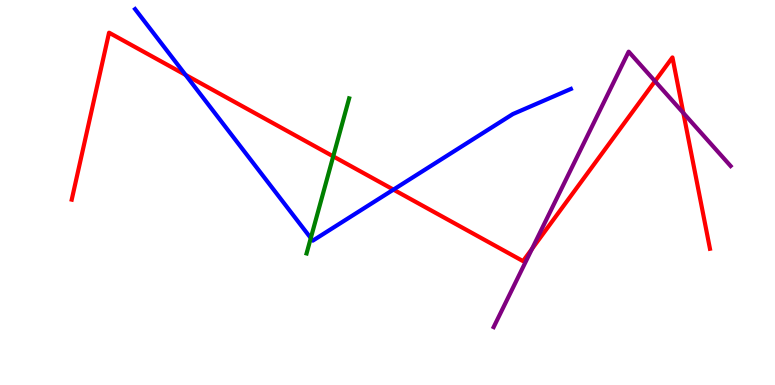[{'lines': ['blue', 'red'], 'intersections': [{'x': 2.39, 'y': 8.05}, {'x': 5.08, 'y': 5.08}]}, {'lines': ['green', 'red'], 'intersections': [{'x': 4.3, 'y': 5.94}]}, {'lines': ['purple', 'red'], 'intersections': [{'x': 6.86, 'y': 3.54}, {'x': 8.45, 'y': 7.89}, {'x': 8.82, 'y': 7.07}]}, {'lines': ['blue', 'green'], 'intersections': [{'x': 4.01, 'y': 3.82}]}, {'lines': ['blue', 'purple'], 'intersections': []}, {'lines': ['green', 'purple'], 'intersections': []}]